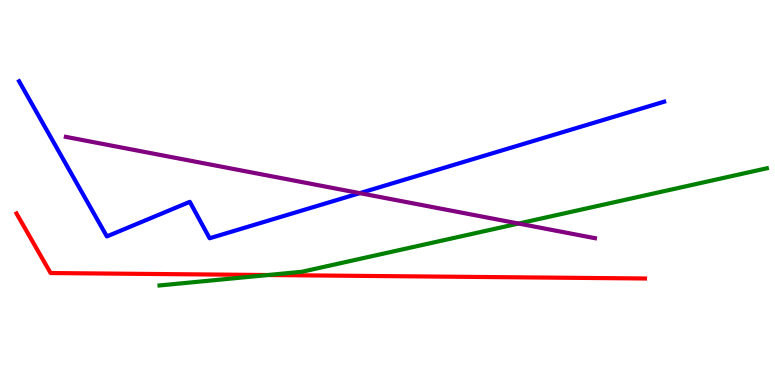[{'lines': ['blue', 'red'], 'intersections': []}, {'lines': ['green', 'red'], 'intersections': [{'x': 3.46, 'y': 2.86}]}, {'lines': ['purple', 'red'], 'intersections': []}, {'lines': ['blue', 'green'], 'intersections': []}, {'lines': ['blue', 'purple'], 'intersections': [{'x': 4.64, 'y': 4.98}]}, {'lines': ['green', 'purple'], 'intersections': [{'x': 6.69, 'y': 4.19}]}]